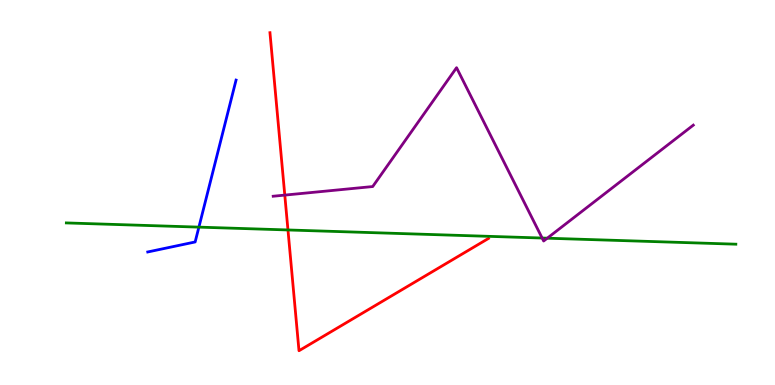[{'lines': ['blue', 'red'], 'intersections': []}, {'lines': ['green', 'red'], 'intersections': [{'x': 3.72, 'y': 4.03}]}, {'lines': ['purple', 'red'], 'intersections': [{'x': 3.67, 'y': 4.93}]}, {'lines': ['blue', 'green'], 'intersections': [{'x': 2.57, 'y': 4.1}]}, {'lines': ['blue', 'purple'], 'intersections': []}, {'lines': ['green', 'purple'], 'intersections': [{'x': 7.0, 'y': 3.82}, {'x': 7.06, 'y': 3.81}]}]